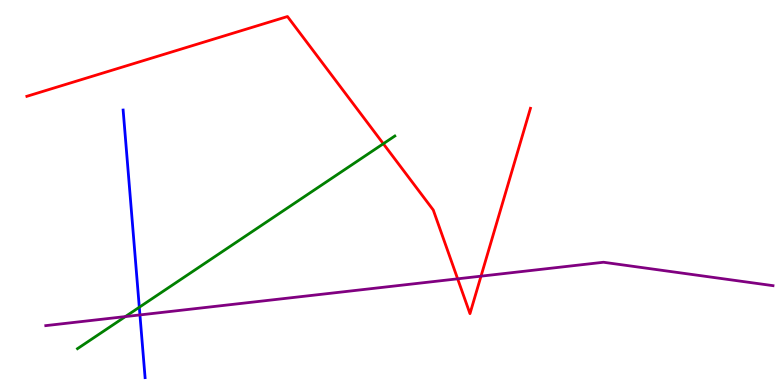[{'lines': ['blue', 'red'], 'intersections': []}, {'lines': ['green', 'red'], 'intersections': [{'x': 4.95, 'y': 6.27}]}, {'lines': ['purple', 'red'], 'intersections': [{'x': 5.91, 'y': 2.76}, {'x': 6.21, 'y': 2.83}]}, {'lines': ['blue', 'green'], 'intersections': [{'x': 1.8, 'y': 2.02}]}, {'lines': ['blue', 'purple'], 'intersections': [{'x': 1.81, 'y': 1.82}]}, {'lines': ['green', 'purple'], 'intersections': [{'x': 1.62, 'y': 1.78}]}]